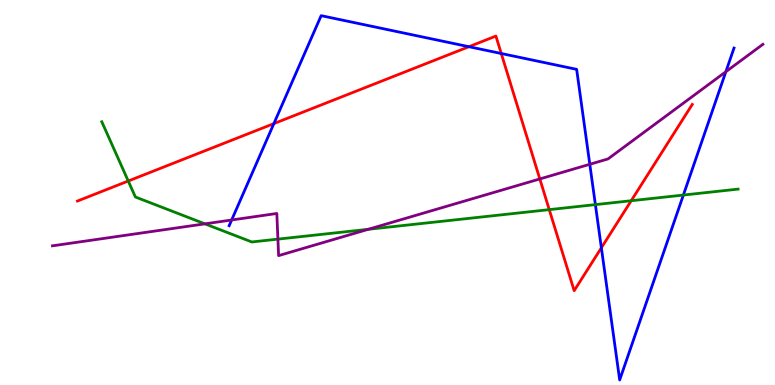[{'lines': ['blue', 'red'], 'intersections': [{'x': 3.53, 'y': 6.79}, {'x': 6.05, 'y': 8.79}, {'x': 6.47, 'y': 8.61}, {'x': 7.76, 'y': 3.56}]}, {'lines': ['green', 'red'], 'intersections': [{'x': 1.65, 'y': 5.3}, {'x': 7.09, 'y': 4.56}, {'x': 8.14, 'y': 4.79}]}, {'lines': ['purple', 'red'], 'intersections': [{'x': 6.97, 'y': 5.35}]}, {'lines': ['blue', 'green'], 'intersections': [{'x': 7.68, 'y': 4.69}, {'x': 8.82, 'y': 4.93}]}, {'lines': ['blue', 'purple'], 'intersections': [{'x': 2.99, 'y': 4.29}, {'x': 7.61, 'y': 5.73}, {'x': 9.37, 'y': 8.14}]}, {'lines': ['green', 'purple'], 'intersections': [{'x': 2.64, 'y': 4.19}, {'x': 3.59, 'y': 3.79}, {'x': 4.75, 'y': 4.04}]}]